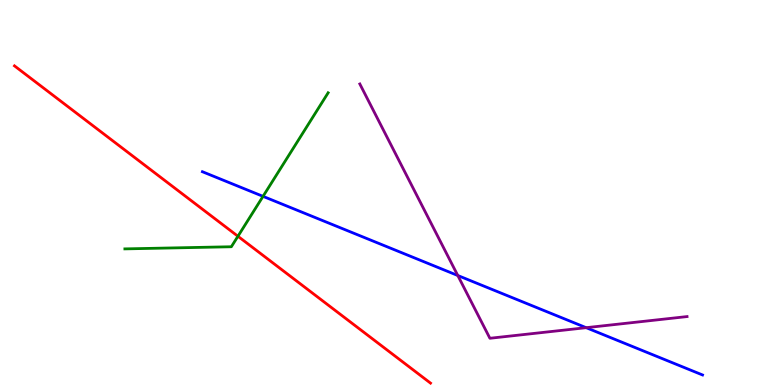[{'lines': ['blue', 'red'], 'intersections': []}, {'lines': ['green', 'red'], 'intersections': [{'x': 3.07, 'y': 3.86}]}, {'lines': ['purple', 'red'], 'intersections': []}, {'lines': ['blue', 'green'], 'intersections': [{'x': 3.39, 'y': 4.9}]}, {'lines': ['blue', 'purple'], 'intersections': [{'x': 5.91, 'y': 2.84}, {'x': 7.56, 'y': 1.49}]}, {'lines': ['green', 'purple'], 'intersections': []}]